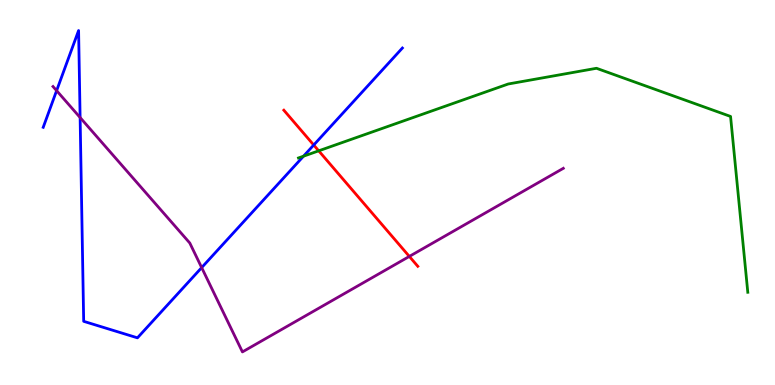[{'lines': ['blue', 'red'], 'intersections': [{'x': 4.05, 'y': 6.23}]}, {'lines': ['green', 'red'], 'intersections': [{'x': 4.11, 'y': 6.08}]}, {'lines': ['purple', 'red'], 'intersections': [{'x': 5.28, 'y': 3.34}]}, {'lines': ['blue', 'green'], 'intersections': [{'x': 3.92, 'y': 5.94}]}, {'lines': ['blue', 'purple'], 'intersections': [{'x': 0.731, 'y': 7.65}, {'x': 1.03, 'y': 6.95}, {'x': 2.6, 'y': 3.05}]}, {'lines': ['green', 'purple'], 'intersections': []}]